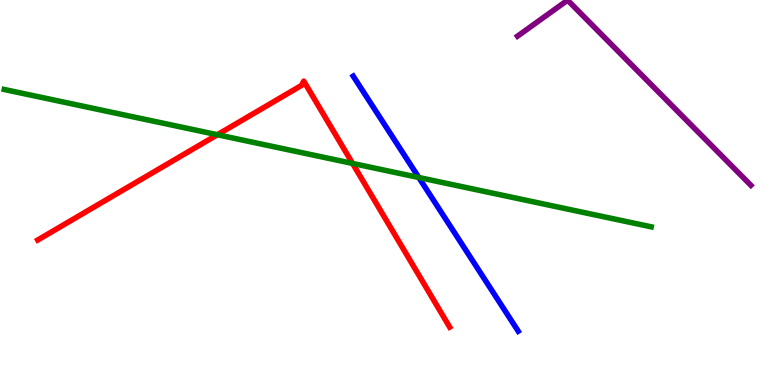[{'lines': ['blue', 'red'], 'intersections': []}, {'lines': ['green', 'red'], 'intersections': [{'x': 2.8, 'y': 6.5}, {'x': 4.55, 'y': 5.75}]}, {'lines': ['purple', 'red'], 'intersections': []}, {'lines': ['blue', 'green'], 'intersections': [{'x': 5.4, 'y': 5.39}]}, {'lines': ['blue', 'purple'], 'intersections': []}, {'lines': ['green', 'purple'], 'intersections': []}]